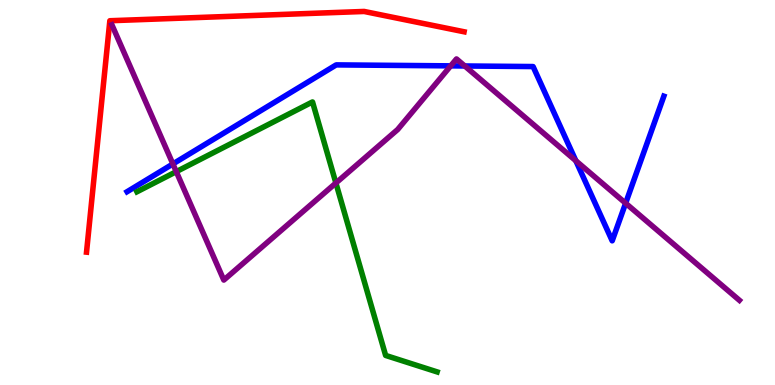[{'lines': ['blue', 'red'], 'intersections': []}, {'lines': ['green', 'red'], 'intersections': []}, {'lines': ['purple', 'red'], 'intersections': []}, {'lines': ['blue', 'green'], 'intersections': []}, {'lines': ['blue', 'purple'], 'intersections': [{'x': 2.23, 'y': 5.74}, {'x': 5.82, 'y': 8.29}, {'x': 6.0, 'y': 8.29}, {'x': 7.43, 'y': 5.82}, {'x': 8.07, 'y': 4.72}]}, {'lines': ['green', 'purple'], 'intersections': [{'x': 2.27, 'y': 5.54}, {'x': 4.33, 'y': 5.25}]}]